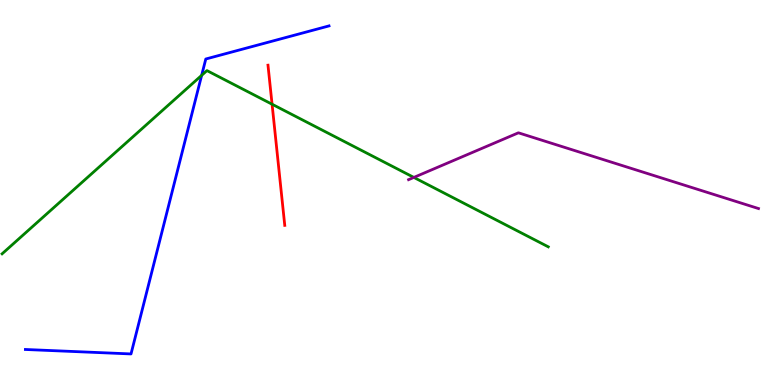[{'lines': ['blue', 'red'], 'intersections': []}, {'lines': ['green', 'red'], 'intersections': [{'x': 3.51, 'y': 7.29}]}, {'lines': ['purple', 'red'], 'intersections': []}, {'lines': ['blue', 'green'], 'intersections': [{'x': 2.6, 'y': 8.04}]}, {'lines': ['blue', 'purple'], 'intersections': []}, {'lines': ['green', 'purple'], 'intersections': [{'x': 5.34, 'y': 5.39}]}]